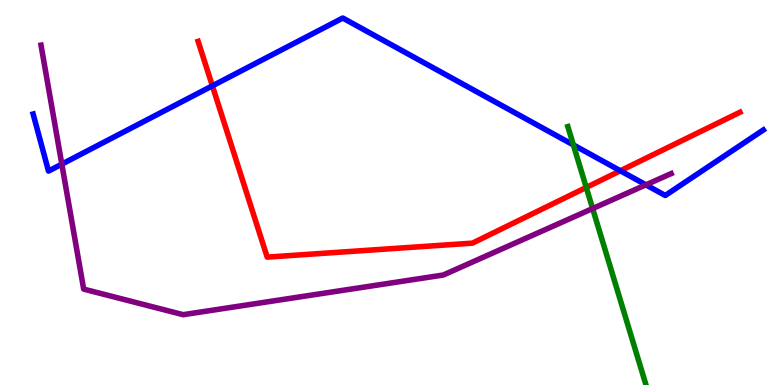[{'lines': ['blue', 'red'], 'intersections': [{'x': 2.74, 'y': 7.77}, {'x': 8.0, 'y': 5.56}]}, {'lines': ['green', 'red'], 'intersections': [{'x': 7.56, 'y': 5.13}]}, {'lines': ['purple', 'red'], 'intersections': []}, {'lines': ['blue', 'green'], 'intersections': [{'x': 7.4, 'y': 6.24}]}, {'lines': ['blue', 'purple'], 'intersections': [{'x': 0.798, 'y': 5.74}, {'x': 8.33, 'y': 5.2}]}, {'lines': ['green', 'purple'], 'intersections': [{'x': 7.65, 'y': 4.58}]}]